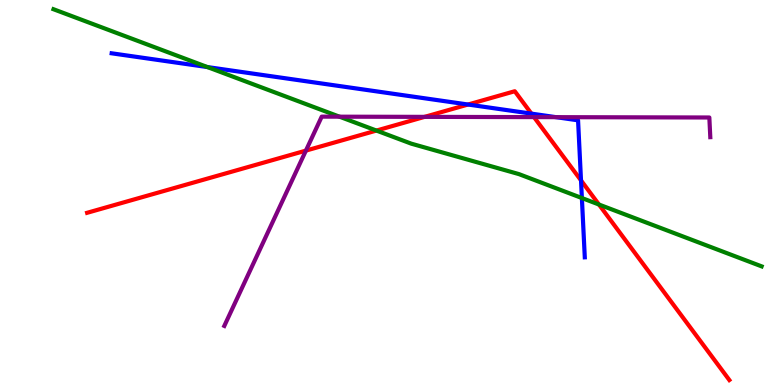[{'lines': ['blue', 'red'], 'intersections': [{'x': 6.04, 'y': 7.29}, {'x': 6.86, 'y': 7.05}, {'x': 7.5, 'y': 5.31}]}, {'lines': ['green', 'red'], 'intersections': [{'x': 4.86, 'y': 6.61}, {'x': 7.73, 'y': 4.69}]}, {'lines': ['purple', 'red'], 'intersections': [{'x': 3.95, 'y': 6.09}, {'x': 5.48, 'y': 6.96}, {'x': 6.89, 'y': 6.96}]}, {'lines': ['blue', 'green'], 'intersections': [{'x': 2.68, 'y': 8.26}, {'x': 7.51, 'y': 4.86}]}, {'lines': ['blue', 'purple'], 'intersections': [{'x': 7.17, 'y': 6.96}]}, {'lines': ['green', 'purple'], 'intersections': [{'x': 4.38, 'y': 6.97}]}]